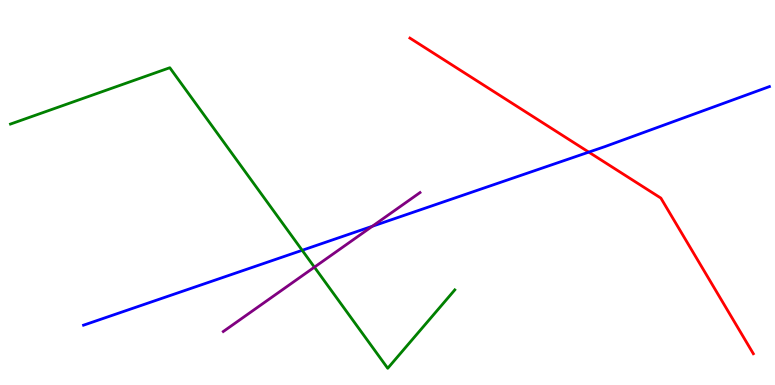[{'lines': ['blue', 'red'], 'intersections': [{'x': 7.6, 'y': 6.05}]}, {'lines': ['green', 'red'], 'intersections': []}, {'lines': ['purple', 'red'], 'intersections': []}, {'lines': ['blue', 'green'], 'intersections': [{'x': 3.9, 'y': 3.5}]}, {'lines': ['blue', 'purple'], 'intersections': [{'x': 4.8, 'y': 4.12}]}, {'lines': ['green', 'purple'], 'intersections': [{'x': 4.06, 'y': 3.06}]}]